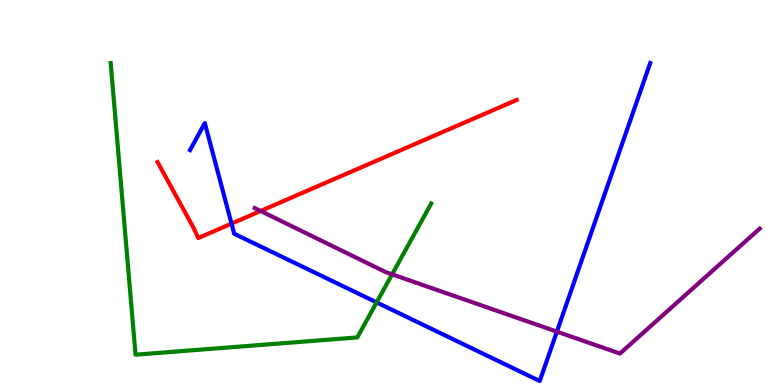[{'lines': ['blue', 'red'], 'intersections': [{'x': 2.99, 'y': 4.19}]}, {'lines': ['green', 'red'], 'intersections': []}, {'lines': ['purple', 'red'], 'intersections': [{'x': 3.36, 'y': 4.52}]}, {'lines': ['blue', 'green'], 'intersections': [{'x': 4.86, 'y': 2.15}]}, {'lines': ['blue', 'purple'], 'intersections': [{'x': 7.19, 'y': 1.39}]}, {'lines': ['green', 'purple'], 'intersections': [{'x': 5.06, 'y': 2.87}]}]